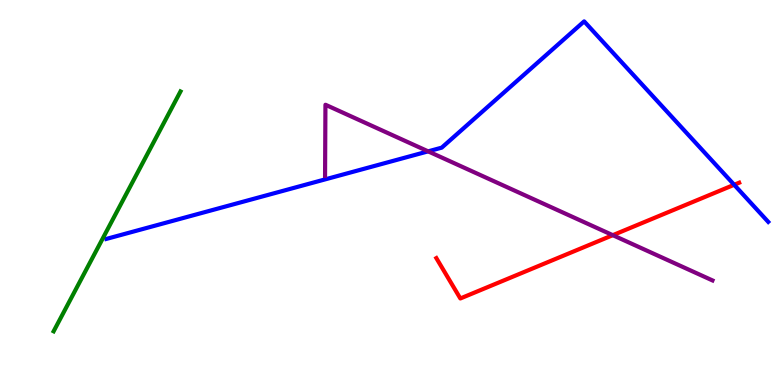[{'lines': ['blue', 'red'], 'intersections': [{'x': 9.47, 'y': 5.2}]}, {'lines': ['green', 'red'], 'intersections': []}, {'lines': ['purple', 'red'], 'intersections': [{'x': 7.91, 'y': 3.89}]}, {'lines': ['blue', 'green'], 'intersections': []}, {'lines': ['blue', 'purple'], 'intersections': [{'x': 5.52, 'y': 6.07}]}, {'lines': ['green', 'purple'], 'intersections': []}]